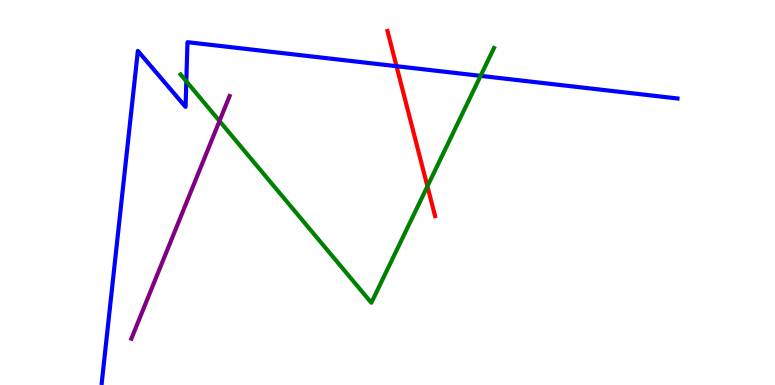[{'lines': ['blue', 'red'], 'intersections': [{'x': 5.12, 'y': 8.28}]}, {'lines': ['green', 'red'], 'intersections': [{'x': 5.52, 'y': 5.16}]}, {'lines': ['purple', 'red'], 'intersections': []}, {'lines': ['blue', 'green'], 'intersections': [{'x': 2.4, 'y': 7.89}, {'x': 6.2, 'y': 8.03}]}, {'lines': ['blue', 'purple'], 'intersections': []}, {'lines': ['green', 'purple'], 'intersections': [{'x': 2.83, 'y': 6.86}]}]